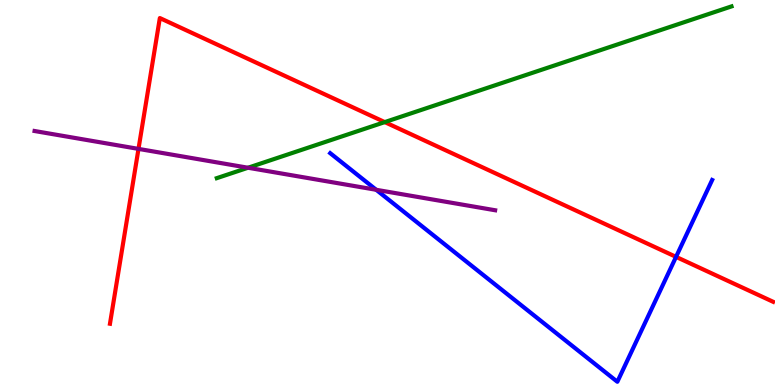[{'lines': ['blue', 'red'], 'intersections': [{'x': 8.72, 'y': 3.33}]}, {'lines': ['green', 'red'], 'intersections': [{'x': 4.96, 'y': 6.83}]}, {'lines': ['purple', 'red'], 'intersections': [{'x': 1.79, 'y': 6.13}]}, {'lines': ['blue', 'green'], 'intersections': []}, {'lines': ['blue', 'purple'], 'intersections': [{'x': 4.85, 'y': 5.07}]}, {'lines': ['green', 'purple'], 'intersections': [{'x': 3.2, 'y': 5.64}]}]